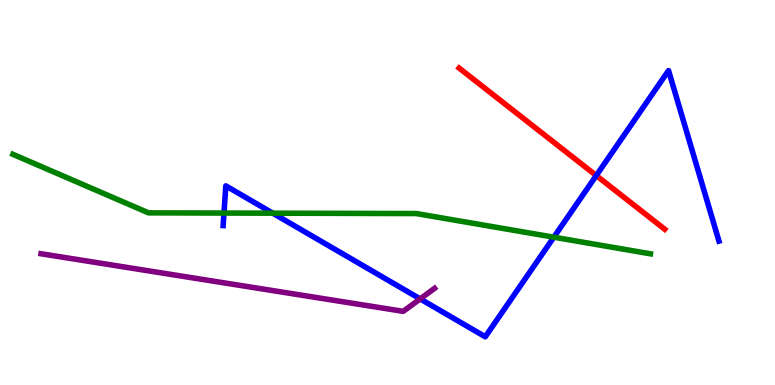[{'lines': ['blue', 'red'], 'intersections': [{'x': 7.69, 'y': 5.44}]}, {'lines': ['green', 'red'], 'intersections': []}, {'lines': ['purple', 'red'], 'intersections': []}, {'lines': ['blue', 'green'], 'intersections': [{'x': 2.89, 'y': 4.47}, {'x': 3.52, 'y': 4.46}, {'x': 7.15, 'y': 3.84}]}, {'lines': ['blue', 'purple'], 'intersections': [{'x': 5.42, 'y': 2.24}]}, {'lines': ['green', 'purple'], 'intersections': []}]